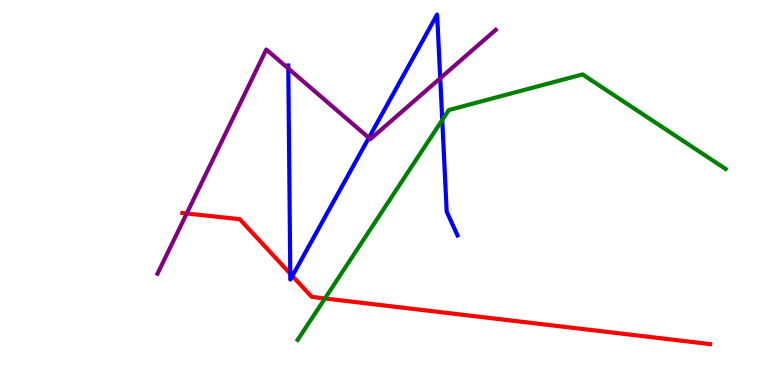[{'lines': ['blue', 'red'], 'intersections': [{'x': 3.75, 'y': 2.89}, {'x': 3.77, 'y': 2.83}]}, {'lines': ['green', 'red'], 'intersections': [{'x': 4.19, 'y': 2.25}]}, {'lines': ['purple', 'red'], 'intersections': [{'x': 2.41, 'y': 4.45}]}, {'lines': ['blue', 'green'], 'intersections': [{'x': 5.71, 'y': 6.88}]}, {'lines': ['blue', 'purple'], 'intersections': [{'x': 3.72, 'y': 8.22}, {'x': 4.76, 'y': 6.42}, {'x': 5.68, 'y': 7.97}]}, {'lines': ['green', 'purple'], 'intersections': []}]